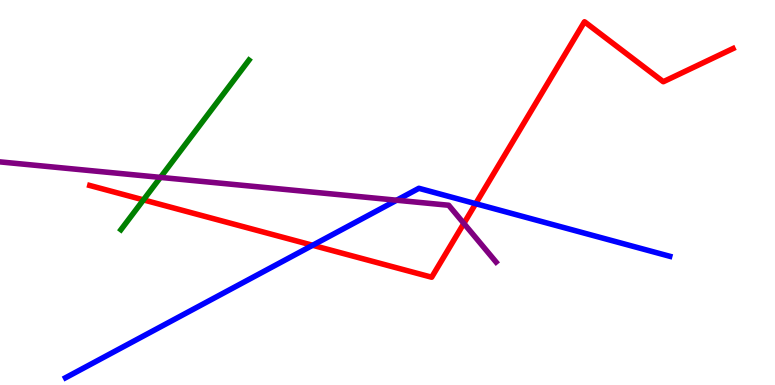[{'lines': ['blue', 'red'], 'intersections': [{'x': 4.03, 'y': 3.63}, {'x': 6.14, 'y': 4.71}]}, {'lines': ['green', 'red'], 'intersections': [{'x': 1.85, 'y': 4.81}]}, {'lines': ['purple', 'red'], 'intersections': [{'x': 5.99, 'y': 4.2}]}, {'lines': ['blue', 'green'], 'intersections': []}, {'lines': ['blue', 'purple'], 'intersections': [{'x': 5.12, 'y': 4.8}]}, {'lines': ['green', 'purple'], 'intersections': [{'x': 2.07, 'y': 5.39}]}]